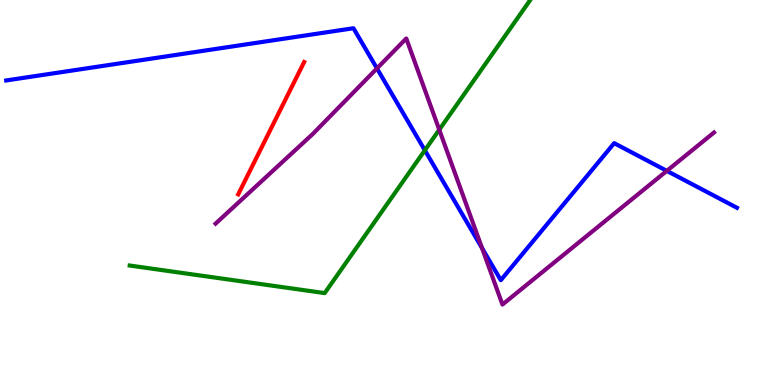[{'lines': ['blue', 'red'], 'intersections': []}, {'lines': ['green', 'red'], 'intersections': []}, {'lines': ['purple', 'red'], 'intersections': []}, {'lines': ['blue', 'green'], 'intersections': [{'x': 5.48, 'y': 6.1}]}, {'lines': ['blue', 'purple'], 'intersections': [{'x': 4.86, 'y': 8.22}, {'x': 6.22, 'y': 3.56}, {'x': 8.6, 'y': 5.56}]}, {'lines': ['green', 'purple'], 'intersections': [{'x': 5.67, 'y': 6.63}]}]